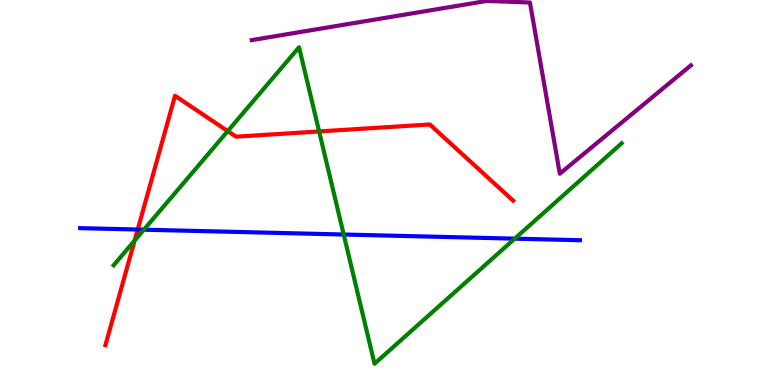[{'lines': ['blue', 'red'], 'intersections': [{'x': 1.78, 'y': 4.04}]}, {'lines': ['green', 'red'], 'intersections': [{'x': 1.74, 'y': 3.75}, {'x': 2.94, 'y': 6.59}, {'x': 4.12, 'y': 6.59}]}, {'lines': ['purple', 'red'], 'intersections': []}, {'lines': ['blue', 'green'], 'intersections': [{'x': 1.86, 'y': 4.03}, {'x': 4.43, 'y': 3.91}, {'x': 6.64, 'y': 3.8}]}, {'lines': ['blue', 'purple'], 'intersections': []}, {'lines': ['green', 'purple'], 'intersections': []}]